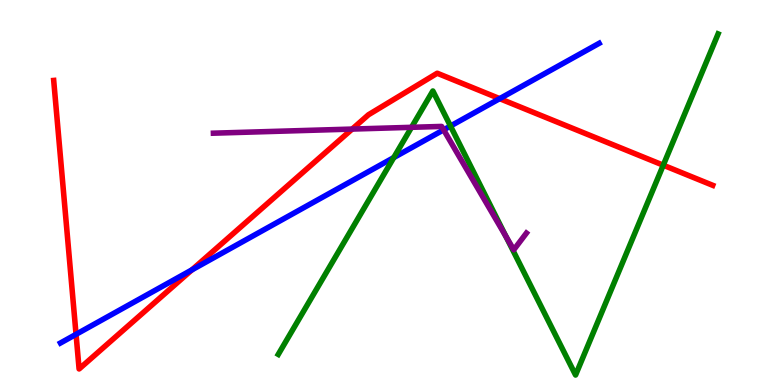[{'lines': ['blue', 'red'], 'intersections': [{'x': 0.981, 'y': 1.32}, {'x': 2.48, 'y': 2.99}, {'x': 6.45, 'y': 7.44}]}, {'lines': ['green', 'red'], 'intersections': [{'x': 8.56, 'y': 5.71}]}, {'lines': ['purple', 'red'], 'intersections': [{'x': 4.54, 'y': 6.65}]}, {'lines': ['blue', 'green'], 'intersections': [{'x': 5.08, 'y': 5.91}, {'x': 5.81, 'y': 6.73}]}, {'lines': ['blue', 'purple'], 'intersections': [{'x': 5.72, 'y': 6.63}]}, {'lines': ['green', 'purple'], 'intersections': [{'x': 5.31, 'y': 6.69}, {'x': 6.53, 'y': 3.86}]}]